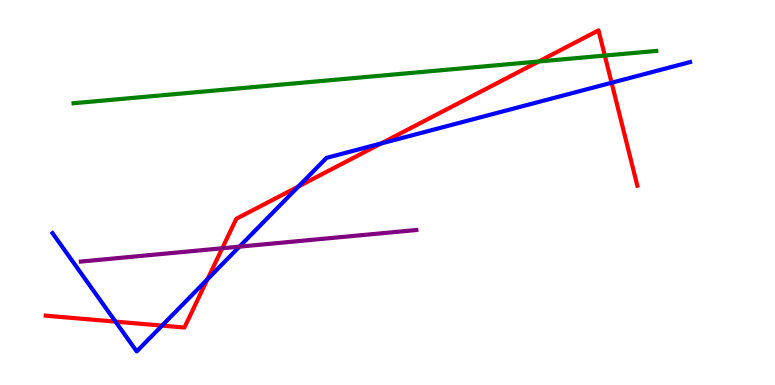[{'lines': ['blue', 'red'], 'intersections': [{'x': 1.49, 'y': 1.65}, {'x': 2.09, 'y': 1.54}, {'x': 2.68, 'y': 2.75}, {'x': 3.85, 'y': 5.16}, {'x': 4.92, 'y': 6.27}, {'x': 7.89, 'y': 7.85}]}, {'lines': ['green', 'red'], 'intersections': [{'x': 6.95, 'y': 8.4}, {'x': 7.8, 'y': 8.56}]}, {'lines': ['purple', 'red'], 'intersections': [{'x': 2.87, 'y': 3.55}]}, {'lines': ['blue', 'green'], 'intersections': []}, {'lines': ['blue', 'purple'], 'intersections': [{'x': 3.09, 'y': 3.59}]}, {'lines': ['green', 'purple'], 'intersections': []}]